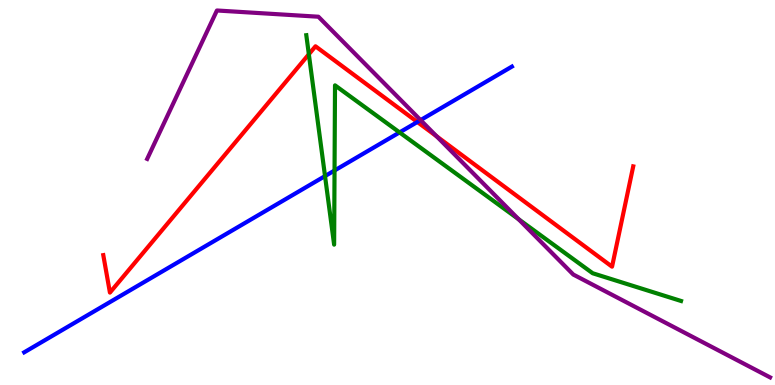[{'lines': ['blue', 'red'], 'intersections': [{'x': 5.39, 'y': 6.83}]}, {'lines': ['green', 'red'], 'intersections': [{'x': 3.99, 'y': 8.59}]}, {'lines': ['purple', 'red'], 'intersections': [{'x': 5.63, 'y': 6.46}]}, {'lines': ['blue', 'green'], 'intersections': [{'x': 4.19, 'y': 5.43}, {'x': 4.32, 'y': 5.57}, {'x': 5.16, 'y': 6.56}]}, {'lines': ['blue', 'purple'], 'intersections': [{'x': 5.43, 'y': 6.88}]}, {'lines': ['green', 'purple'], 'intersections': [{'x': 6.69, 'y': 4.31}]}]